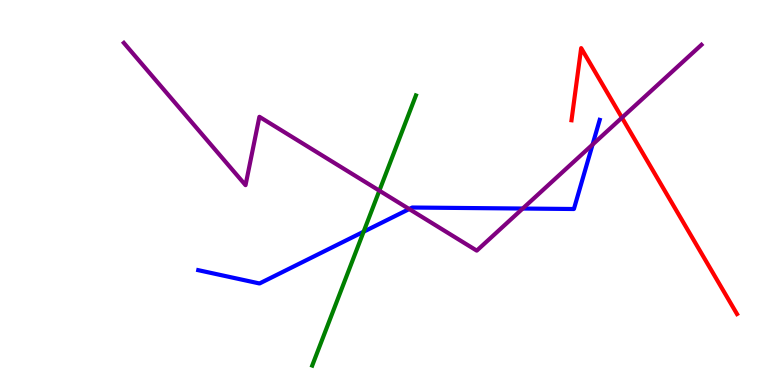[{'lines': ['blue', 'red'], 'intersections': []}, {'lines': ['green', 'red'], 'intersections': []}, {'lines': ['purple', 'red'], 'intersections': [{'x': 8.02, 'y': 6.94}]}, {'lines': ['blue', 'green'], 'intersections': [{'x': 4.69, 'y': 3.98}]}, {'lines': ['blue', 'purple'], 'intersections': [{'x': 5.28, 'y': 4.57}, {'x': 6.74, 'y': 4.58}, {'x': 7.65, 'y': 6.25}]}, {'lines': ['green', 'purple'], 'intersections': [{'x': 4.9, 'y': 5.05}]}]